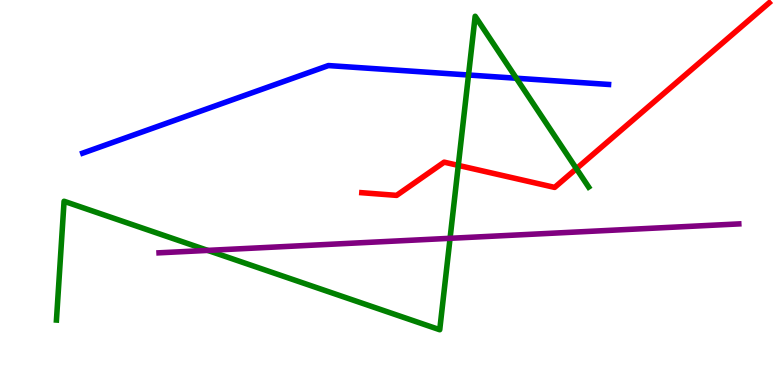[{'lines': ['blue', 'red'], 'intersections': []}, {'lines': ['green', 'red'], 'intersections': [{'x': 5.91, 'y': 5.7}, {'x': 7.44, 'y': 5.62}]}, {'lines': ['purple', 'red'], 'intersections': []}, {'lines': ['blue', 'green'], 'intersections': [{'x': 6.05, 'y': 8.05}, {'x': 6.66, 'y': 7.97}]}, {'lines': ['blue', 'purple'], 'intersections': []}, {'lines': ['green', 'purple'], 'intersections': [{'x': 2.68, 'y': 3.5}, {'x': 5.81, 'y': 3.81}]}]